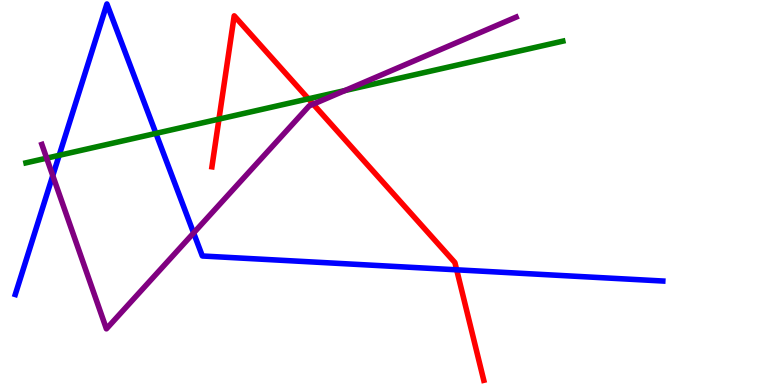[{'lines': ['blue', 'red'], 'intersections': [{'x': 5.89, 'y': 2.99}]}, {'lines': ['green', 'red'], 'intersections': [{'x': 2.83, 'y': 6.91}, {'x': 3.98, 'y': 7.43}]}, {'lines': ['purple', 'red'], 'intersections': [{'x': 4.04, 'y': 7.29}]}, {'lines': ['blue', 'green'], 'intersections': [{'x': 0.764, 'y': 5.97}, {'x': 2.01, 'y': 6.54}]}, {'lines': ['blue', 'purple'], 'intersections': [{'x': 0.681, 'y': 5.44}, {'x': 2.5, 'y': 3.95}]}, {'lines': ['green', 'purple'], 'intersections': [{'x': 0.602, 'y': 5.89}, {'x': 4.45, 'y': 7.65}]}]